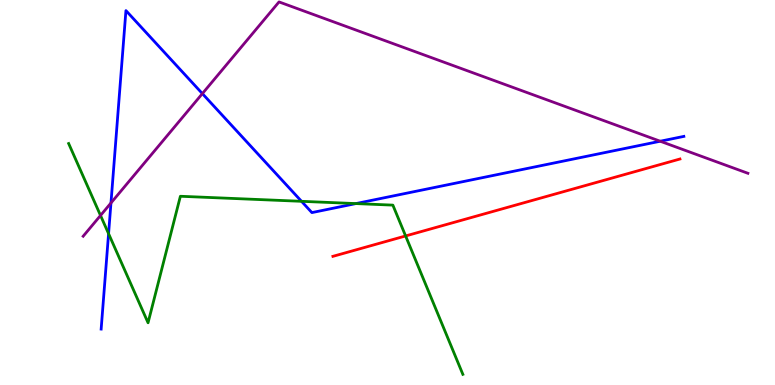[{'lines': ['blue', 'red'], 'intersections': []}, {'lines': ['green', 'red'], 'intersections': [{'x': 5.23, 'y': 3.87}]}, {'lines': ['purple', 'red'], 'intersections': []}, {'lines': ['blue', 'green'], 'intersections': [{'x': 1.4, 'y': 3.93}, {'x': 3.89, 'y': 4.77}, {'x': 4.59, 'y': 4.71}]}, {'lines': ['blue', 'purple'], 'intersections': [{'x': 1.43, 'y': 4.73}, {'x': 2.61, 'y': 7.57}, {'x': 8.52, 'y': 6.33}]}, {'lines': ['green', 'purple'], 'intersections': [{'x': 1.3, 'y': 4.4}]}]